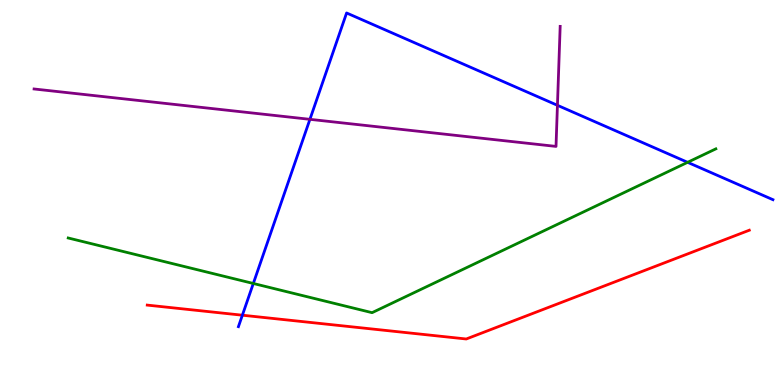[{'lines': ['blue', 'red'], 'intersections': [{'x': 3.13, 'y': 1.81}]}, {'lines': ['green', 'red'], 'intersections': []}, {'lines': ['purple', 'red'], 'intersections': []}, {'lines': ['blue', 'green'], 'intersections': [{'x': 3.27, 'y': 2.64}, {'x': 8.87, 'y': 5.78}]}, {'lines': ['blue', 'purple'], 'intersections': [{'x': 4.0, 'y': 6.9}, {'x': 7.19, 'y': 7.26}]}, {'lines': ['green', 'purple'], 'intersections': []}]